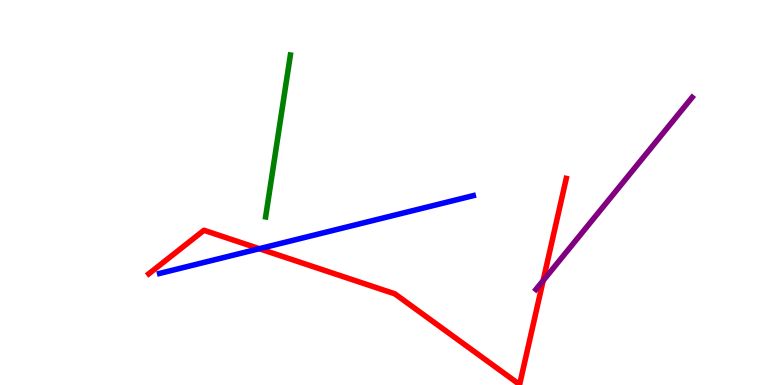[{'lines': ['blue', 'red'], 'intersections': [{'x': 3.35, 'y': 3.54}]}, {'lines': ['green', 'red'], 'intersections': []}, {'lines': ['purple', 'red'], 'intersections': [{'x': 7.01, 'y': 2.71}]}, {'lines': ['blue', 'green'], 'intersections': []}, {'lines': ['blue', 'purple'], 'intersections': []}, {'lines': ['green', 'purple'], 'intersections': []}]